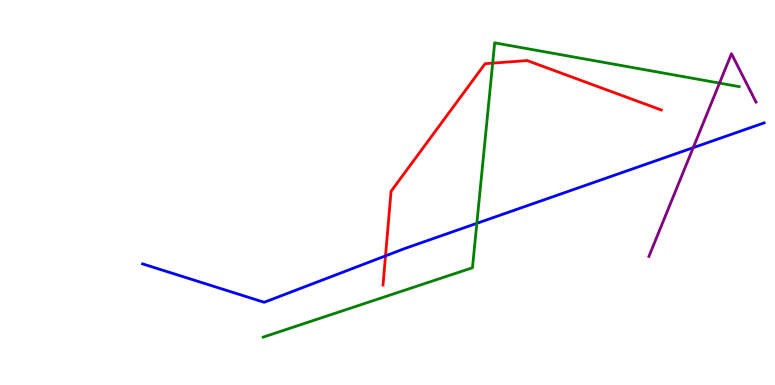[{'lines': ['blue', 'red'], 'intersections': [{'x': 4.97, 'y': 3.35}]}, {'lines': ['green', 'red'], 'intersections': [{'x': 6.36, 'y': 8.36}]}, {'lines': ['purple', 'red'], 'intersections': []}, {'lines': ['blue', 'green'], 'intersections': [{'x': 6.15, 'y': 4.2}]}, {'lines': ['blue', 'purple'], 'intersections': [{'x': 8.94, 'y': 6.16}]}, {'lines': ['green', 'purple'], 'intersections': [{'x': 9.28, 'y': 7.84}]}]